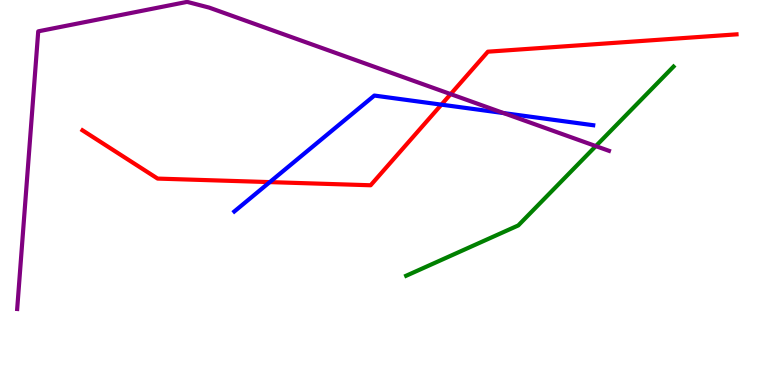[{'lines': ['blue', 'red'], 'intersections': [{'x': 3.48, 'y': 5.27}, {'x': 5.7, 'y': 7.28}]}, {'lines': ['green', 'red'], 'intersections': []}, {'lines': ['purple', 'red'], 'intersections': [{'x': 5.81, 'y': 7.56}]}, {'lines': ['blue', 'green'], 'intersections': []}, {'lines': ['blue', 'purple'], 'intersections': [{'x': 6.5, 'y': 7.06}]}, {'lines': ['green', 'purple'], 'intersections': [{'x': 7.69, 'y': 6.21}]}]